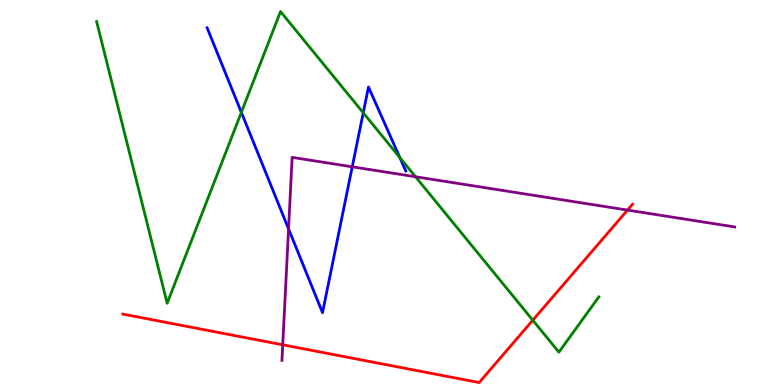[{'lines': ['blue', 'red'], 'intersections': []}, {'lines': ['green', 'red'], 'intersections': [{'x': 6.87, 'y': 1.68}]}, {'lines': ['purple', 'red'], 'intersections': [{'x': 3.65, 'y': 1.04}, {'x': 8.1, 'y': 4.54}]}, {'lines': ['blue', 'green'], 'intersections': [{'x': 3.11, 'y': 7.08}, {'x': 4.69, 'y': 7.07}, {'x': 5.16, 'y': 5.91}]}, {'lines': ['blue', 'purple'], 'intersections': [{'x': 3.72, 'y': 4.06}, {'x': 4.54, 'y': 5.67}]}, {'lines': ['green', 'purple'], 'intersections': [{'x': 5.36, 'y': 5.41}]}]